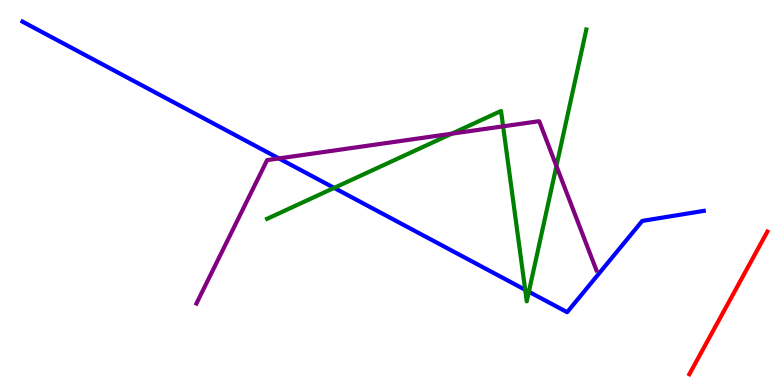[{'lines': ['blue', 'red'], 'intersections': []}, {'lines': ['green', 'red'], 'intersections': []}, {'lines': ['purple', 'red'], 'intersections': []}, {'lines': ['blue', 'green'], 'intersections': [{'x': 4.31, 'y': 5.12}, {'x': 6.78, 'y': 2.47}, {'x': 6.82, 'y': 2.42}]}, {'lines': ['blue', 'purple'], 'intersections': [{'x': 3.6, 'y': 5.89}]}, {'lines': ['green', 'purple'], 'intersections': [{'x': 5.83, 'y': 6.53}, {'x': 6.49, 'y': 6.72}, {'x': 7.18, 'y': 5.69}]}]